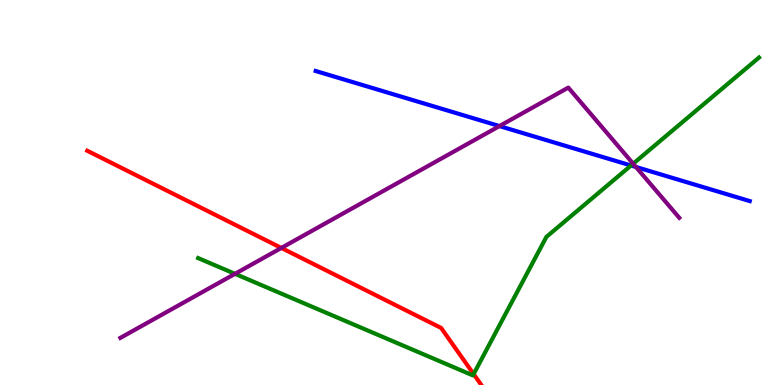[{'lines': ['blue', 'red'], 'intersections': []}, {'lines': ['green', 'red'], 'intersections': [{'x': 6.11, 'y': 0.283}]}, {'lines': ['purple', 'red'], 'intersections': [{'x': 3.63, 'y': 3.56}]}, {'lines': ['blue', 'green'], 'intersections': [{'x': 8.14, 'y': 5.7}]}, {'lines': ['blue', 'purple'], 'intersections': [{'x': 6.44, 'y': 6.73}, {'x': 8.21, 'y': 5.66}]}, {'lines': ['green', 'purple'], 'intersections': [{'x': 3.03, 'y': 2.89}, {'x': 8.17, 'y': 5.75}]}]